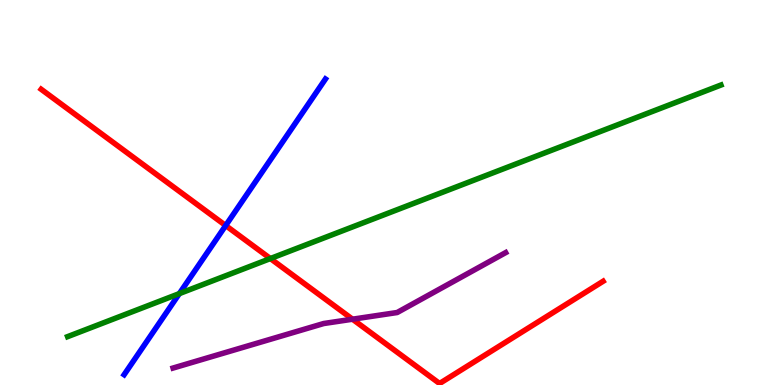[{'lines': ['blue', 'red'], 'intersections': [{'x': 2.91, 'y': 4.14}]}, {'lines': ['green', 'red'], 'intersections': [{'x': 3.49, 'y': 3.28}]}, {'lines': ['purple', 'red'], 'intersections': [{'x': 4.55, 'y': 1.71}]}, {'lines': ['blue', 'green'], 'intersections': [{'x': 2.31, 'y': 2.37}]}, {'lines': ['blue', 'purple'], 'intersections': []}, {'lines': ['green', 'purple'], 'intersections': []}]